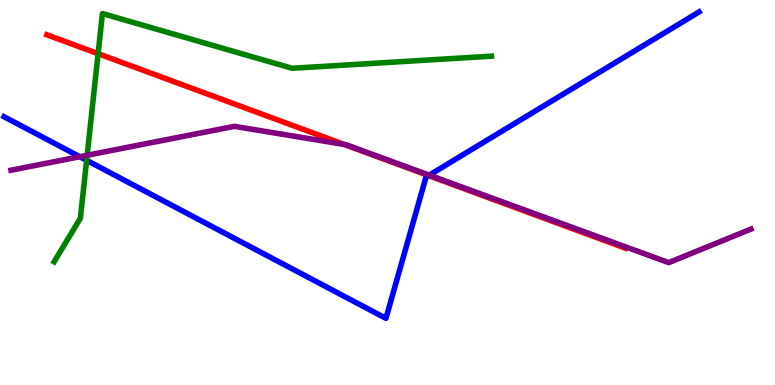[{'lines': ['blue', 'red'], 'intersections': [{'x': 5.53, 'y': 5.44}]}, {'lines': ['green', 'red'], 'intersections': [{'x': 1.27, 'y': 8.61}]}, {'lines': ['purple', 'red'], 'intersections': [{'x': 4.44, 'y': 6.25}]}, {'lines': ['blue', 'green'], 'intersections': [{'x': 1.12, 'y': 5.84}]}, {'lines': ['blue', 'purple'], 'intersections': [{'x': 1.03, 'y': 5.93}, {'x': 5.54, 'y': 5.45}]}, {'lines': ['green', 'purple'], 'intersections': [{'x': 1.12, 'y': 5.97}]}]